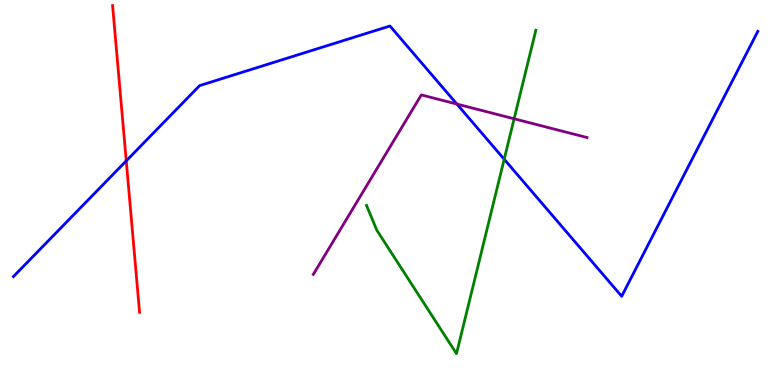[{'lines': ['blue', 'red'], 'intersections': [{'x': 1.63, 'y': 5.82}]}, {'lines': ['green', 'red'], 'intersections': []}, {'lines': ['purple', 'red'], 'intersections': []}, {'lines': ['blue', 'green'], 'intersections': [{'x': 6.51, 'y': 5.86}]}, {'lines': ['blue', 'purple'], 'intersections': [{'x': 5.9, 'y': 7.3}]}, {'lines': ['green', 'purple'], 'intersections': [{'x': 6.63, 'y': 6.91}]}]